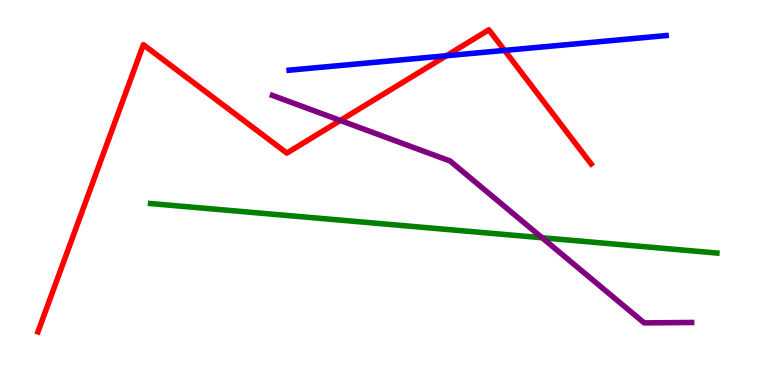[{'lines': ['blue', 'red'], 'intersections': [{'x': 5.76, 'y': 8.55}, {'x': 6.51, 'y': 8.69}]}, {'lines': ['green', 'red'], 'intersections': []}, {'lines': ['purple', 'red'], 'intersections': [{'x': 4.39, 'y': 6.87}]}, {'lines': ['blue', 'green'], 'intersections': []}, {'lines': ['blue', 'purple'], 'intersections': []}, {'lines': ['green', 'purple'], 'intersections': [{'x': 6.99, 'y': 3.82}]}]